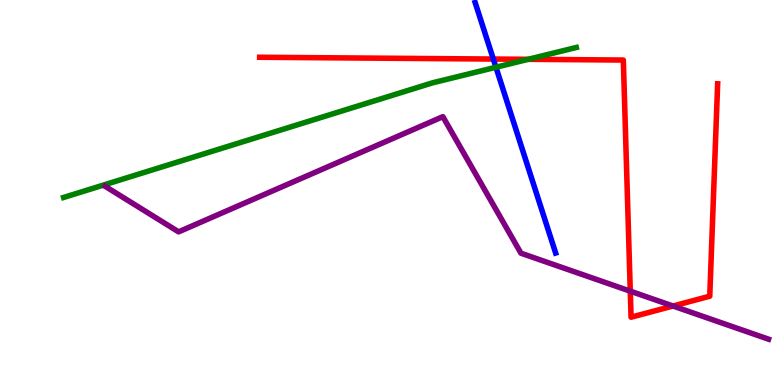[{'lines': ['blue', 'red'], 'intersections': [{'x': 6.37, 'y': 8.47}]}, {'lines': ['green', 'red'], 'intersections': [{'x': 6.82, 'y': 8.46}]}, {'lines': ['purple', 'red'], 'intersections': [{'x': 8.13, 'y': 2.44}, {'x': 8.68, 'y': 2.05}]}, {'lines': ['blue', 'green'], 'intersections': [{'x': 6.4, 'y': 8.25}]}, {'lines': ['blue', 'purple'], 'intersections': []}, {'lines': ['green', 'purple'], 'intersections': []}]